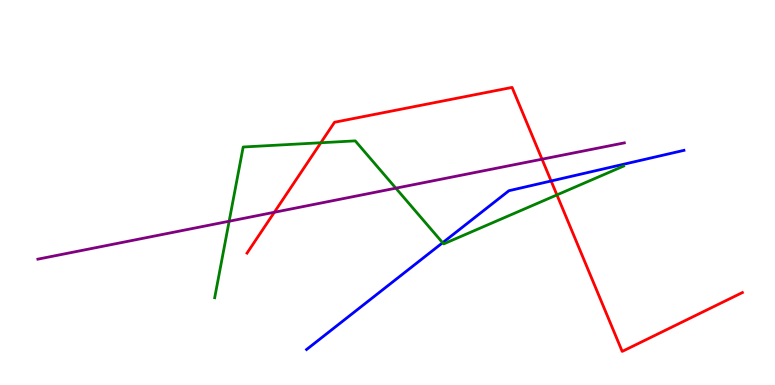[{'lines': ['blue', 'red'], 'intersections': [{'x': 7.11, 'y': 5.3}]}, {'lines': ['green', 'red'], 'intersections': [{'x': 4.14, 'y': 6.29}, {'x': 7.19, 'y': 4.94}]}, {'lines': ['purple', 'red'], 'intersections': [{'x': 3.54, 'y': 4.49}, {'x': 6.99, 'y': 5.86}]}, {'lines': ['blue', 'green'], 'intersections': [{'x': 5.71, 'y': 3.7}]}, {'lines': ['blue', 'purple'], 'intersections': []}, {'lines': ['green', 'purple'], 'intersections': [{'x': 2.96, 'y': 4.25}, {'x': 5.11, 'y': 5.11}]}]